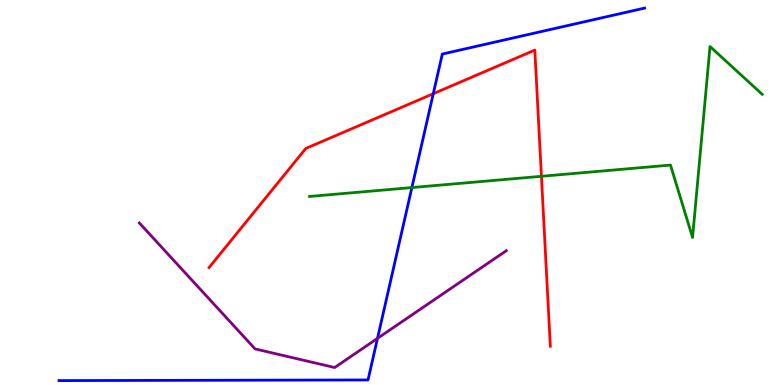[{'lines': ['blue', 'red'], 'intersections': [{'x': 5.59, 'y': 7.57}]}, {'lines': ['green', 'red'], 'intersections': [{'x': 6.99, 'y': 5.42}]}, {'lines': ['purple', 'red'], 'intersections': []}, {'lines': ['blue', 'green'], 'intersections': [{'x': 5.31, 'y': 5.13}]}, {'lines': ['blue', 'purple'], 'intersections': [{'x': 4.87, 'y': 1.21}]}, {'lines': ['green', 'purple'], 'intersections': []}]